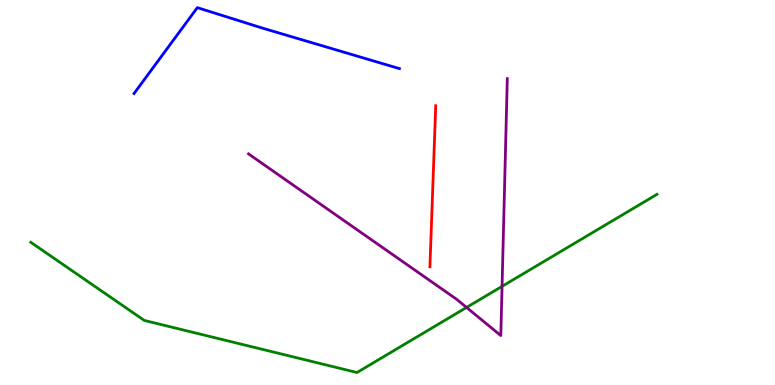[{'lines': ['blue', 'red'], 'intersections': []}, {'lines': ['green', 'red'], 'intersections': []}, {'lines': ['purple', 'red'], 'intersections': []}, {'lines': ['blue', 'green'], 'intersections': []}, {'lines': ['blue', 'purple'], 'intersections': []}, {'lines': ['green', 'purple'], 'intersections': [{'x': 6.02, 'y': 2.01}, {'x': 6.48, 'y': 2.56}]}]